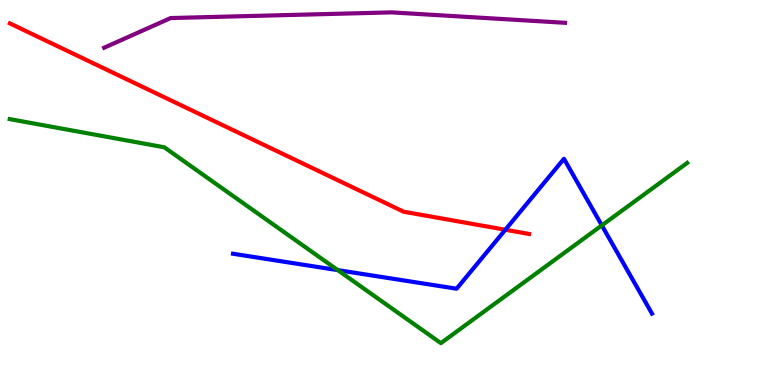[{'lines': ['blue', 'red'], 'intersections': [{'x': 6.52, 'y': 4.03}]}, {'lines': ['green', 'red'], 'intersections': []}, {'lines': ['purple', 'red'], 'intersections': []}, {'lines': ['blue', 'green'], 'intersections': [{'x': 4.36, 'y': 2.98}, {'x': 7.77, 'y': 4.15}]}, {'lines': ['blue', 'purple'], 'intersections': []}, {'lines': ['green', 'purple'], 'intersections': []}]